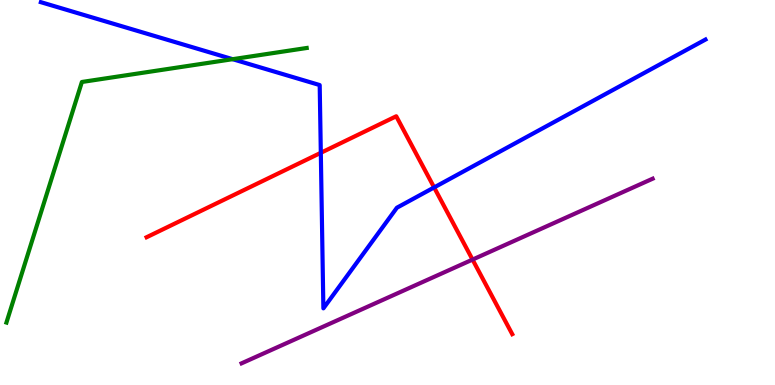[{'lines': ['blue', 'red'], 'intersections': [{'x': 4.14, 'y': 6.03}, {'x': 5.6, 'y': 5.13}]}, {'lines': ['green', 'red'], 'intersections': []}, {'lines': ['purple', 'red'], 'intersections': [{'x': 6.1, 'y': 3.26}]}, {'lines': ['blue', 'green'], 'intersections': [{'x': 3.0, 'y': 8.46}]}, {'lines': ['blue', 'purple'], 'intersections': []}, {'lines': ['green', 'purple'], 'intersections': []}]